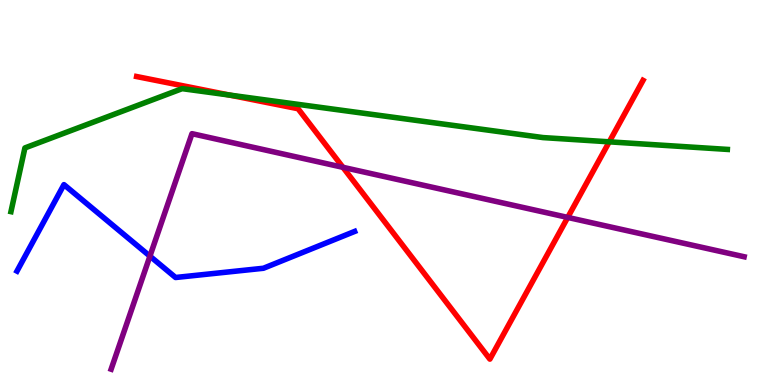[{'lines': ['blue', 'red'], 'intersections': []}, {'lines': ['green', 'red'], 'intersections': [{'x': 2.96, 'y': 7.53}, {'x': 7.86, 'y': 6.32}]}, {'lines': ['purple', 'red'], 'intersections': [{'x': 4.43, 'y': 5.65}, {'x': 7.33, 'y': 4.35}]}, {'lines': ['blue', 'green'], 'intersections': []}, {'lines': ['blue', 'purple'], 'intersections': [{'x': 1.93, 'y': 3.35}]}, {'lines': ['green', 'purple'], 'intersections': []}]